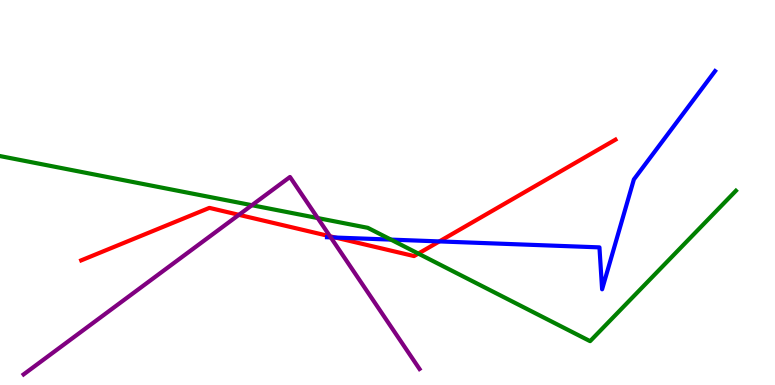[{'lines': ['blue', 'red'], 'intersections': [{'x': 4.33, 'y': 3.83}, {'x': 5.67, 'y': 3.73}]}, {'lines': ['green', 'red'], 'intersections': [{'x': 5.4, 'y': 3.41}]}, {'lines': ['purple', 'red'], 'intersections': [{'x': 3.08, 'y': 4.42}, {'x': 4.26, 'y': 3.86}]}, {'lines': ['blue', 'green'], 'intersections': [{'x': 5.04, 'y': 3.78}]}, {'lines': ['blue', 'purple'], 'intersections': [{'x': 4.27, 'y': 3.83}]}, {'lines': ['green', 'purple'], 'intersections': [{'x': 3.25, 'y': 4.67}, {'x': 4.1, 'y': 4.34}]}]